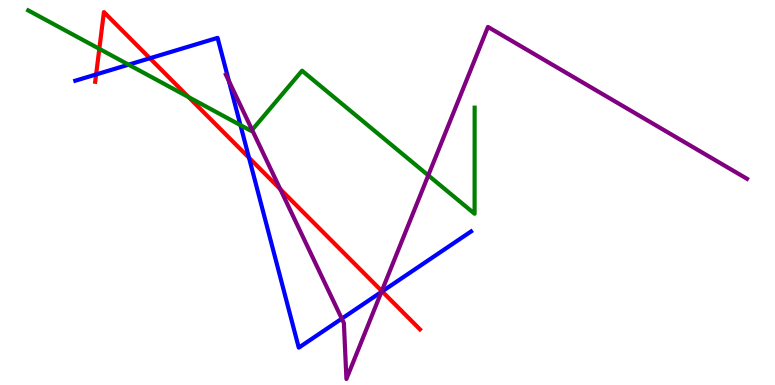[{'lines': ['blue', 'red'], 'intersections': [{'x': 1.24, 'y': 8.07}, {'x': 1.93, 'y': 8.49}, {'x': 3.21, 'y': 5.9}, {'x': 4.93, 'y': 2.43}]}, {'lines': ['green', 'red'], 'intersections': [{'x': 1.28, 'y': 8.73}, {'x': 2.43, 'y': 7.48}]}, {'lines': ['purple', 'red'], 'intersections': [{'x': 3.62, 'y': 5.09}, {'x': 4.93, 'y': 2.44}]}, {'lines': ['blue', 'green'], 'intersections': [{'x': 1.66, 'y': 8.32}, {'x': 3.1, 'y': 6.75}]}, {'lines': ['blue', 'purple'], 'intersections': [{'x': 2.95, 'y': 7.9}, {'x': 4.41, 'y': 1.72}, {'x': 4.92, 'y': 2.42}]}, {'lines': ['green', 'purple'], 'intersections': [{'x': 3.25, 'y': 6.63}, {'x': 5.53, 'y': 5.45}]}]